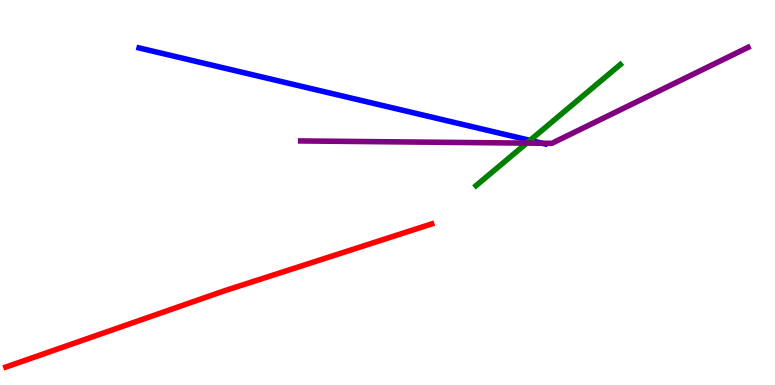[{'lines': ['blue', 'red'], 'intersections': []}, {'lines': ['green', 'red'], 'intersections': []}, {'lines': ['purple', 'red'], 'intersections': []}, {'lines': ['blue', 'green'], 'intersections': [{'x': 6.84, 'y': 6.35}]}, {'lines': ['blue', 'purple'], 'intersections': [{'x': 7.0, 'y': 6.28}]}, {'lines': ['green', 'purple'], 'intersections': [{'x': 6.8, 'y': 6.28}]}]